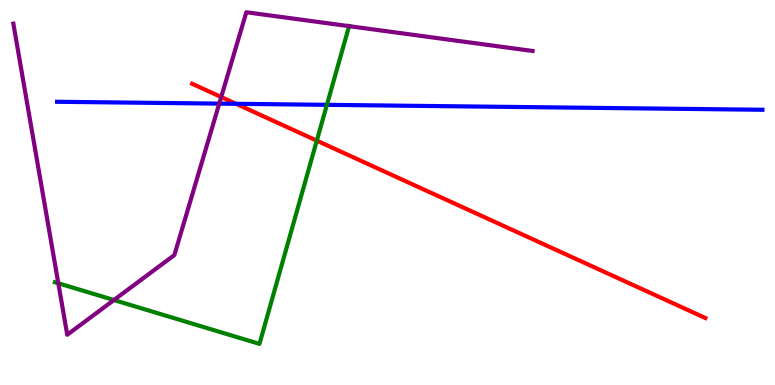[{'lines': ['blue', 'red'], 'intersections': [{'x': 3.05, 'y': 7.3}]}, {'lines': ['green', 'red'], 'intersections': [{'x': 4.09, 'y': 6.35}]}, {'lines': ['purple', 'red'], 'intersections': [{'x': 2.85, 'y': 7.48}]}, {'lines': ['blue', 'green'], 'intersections': [{'x': 4.22, 'y': 7.28}]}, {'lines': ['blue', 'purple'], 'intersections': [{'x': 2.83, 'y': 7.31}]}, {'lines': ['green', 'purple'], 'intersections': [{'x': 0.752, 'y': 2.64}, {'x': 1.47, 'y': 2.21}, {'x': 4.5, 'y': 9.32}]}]